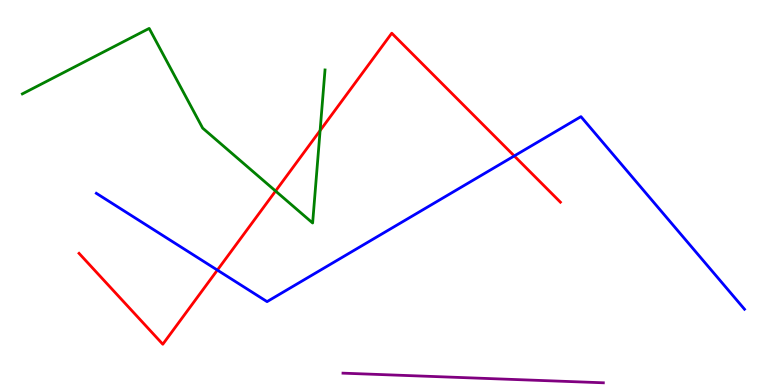[{'lines': ['blue', 'red'], 'intersections': [{'x': 2.8, 'y': 2.98}, {'x': 6.64, 'y': 5.95}]}, {'lines': ['green', 'red'], 'intersections': [{'x': 3.56, 'y': 5.04}, {'x': 4.13, 'y': 6.61}]}, {'lines': ['purple', 'red'], 'intersections': []}, {'lines': ['blue', 'green'], 'intersections': []}, {'lines': ['blue', 'purple'], 'intersections': []}, {'lines': ['green', 'purple'], 'intersections': []}]